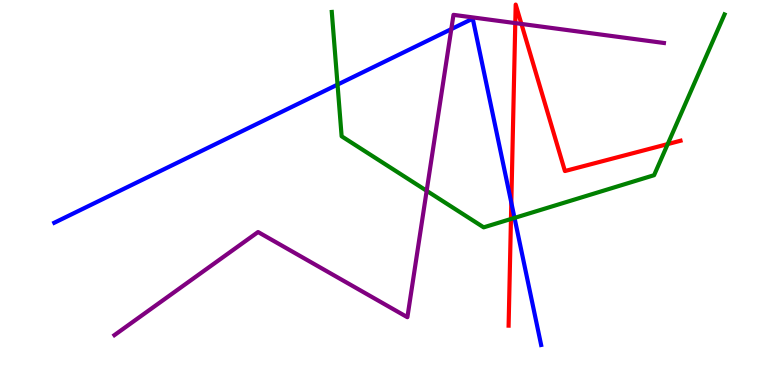[{'lines': ['blue', 'red'], 'intersections': [{'x': 6.6, 'y': 4.74}]}, {'lines': ['green', 'red'], 'intersections': [{'x': 6.59, 'y': 4.31}, {'x': 8.62, 'y': 6.26}]}, {'lines': ['purple', 'red'], 'intersections': [{'x': 6.65, 'y': 9.4}, {'x': 6.73, 'y': 9.38}]}, {'lines': ['blue', 'green'], 'intersections': [{'x': 4.36, 'y': 7.8}, {'x': 6.64, 'y': 4.34}]}, {'lines': ['blue', 'purple'], 'intersections': [{'x': 5.82, 'y': 9.24}]}, {'lines': ['green', 'purple'], 'intersections': [{'x': 5.51, 'y': 5.04}]}]